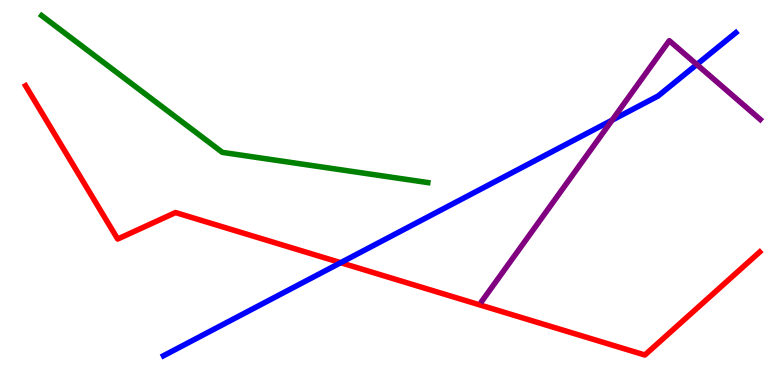[{'lines': ['blue', 'red'], 'intersections': [{'x': 4.4, 'y': 3.18}]}, {'lines': ['green', 'red'], 'intersections': []}, {'lines': ['purple', 'red'], 'intersections': []}, {'lines': ['blue', 'green'], 'intersections': []}, {'lines': ['blue', 'purple'], 'intersections': [{'x': 7.9, 'y': 6.88}, {'x': 8.99, 'y': 8.32}]}, {'lines': ['green', 'purple'], 'intersections': []}]